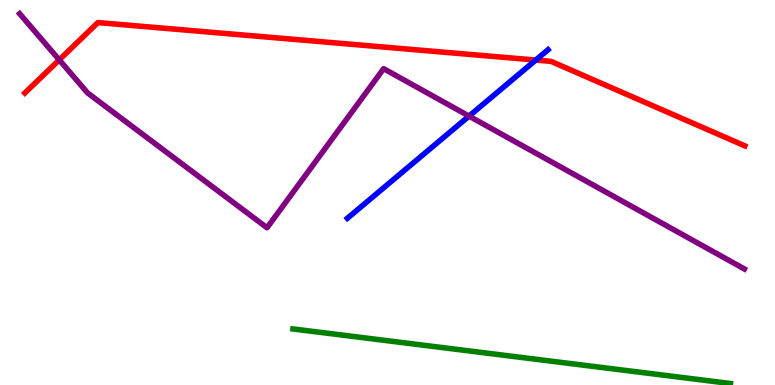[{'lines': ['blue', 'red'], 'intersections': [{'x': 6.91, 'y': 8.44}]}, {'lines': ['green', 'red'], 'intersections': []}, {'lines': ['purple', 'red'], 'intersections': [{'x': 0.764, 'y': 8.45}]}, {'lines': ['blue', 'green'], 'intersections': []}, {'lines': ['blue', 'purple'], 'intersections': [{'x': 6.05, 'y': 6.98}]}, {'lines': ['green', 'purple'], 'intersections': []}]